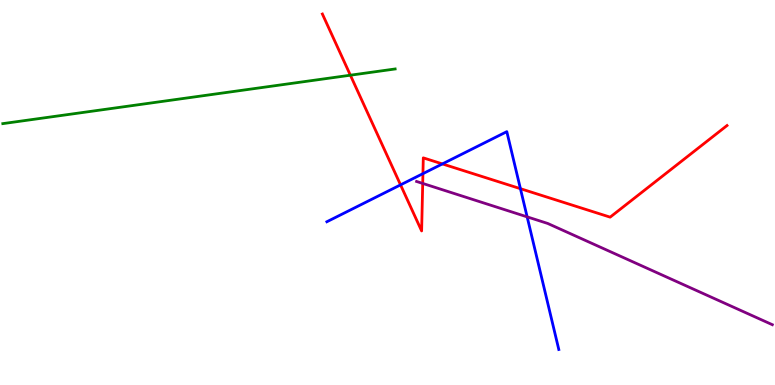[{'lines': ['blue', 'red'], 'intersections': [{'x': 5.17, 'y': 5.2}, {'x': 5.46, 'y': 5.49}, {'x': 5.71, 'y': 5.74}, {'x': 6.72, 'y': 5.1}]}, {'lines': ['green', 'red'], 'intersections': [{'x': 4.52, 'y': 8.05}]}, {'lines': ['purple', 'red'], 'intersections': [{'x': 5.45, 'y': 5.24}]}, {'lines': ['blue', 'green'], 'intersections': []}, {'lines': ['blue', 'purple'], 'intersections': [{'x': 6.8, 'y': 4.37}]}, {'lines': ['green', 'purple'], 'intersections': []}]